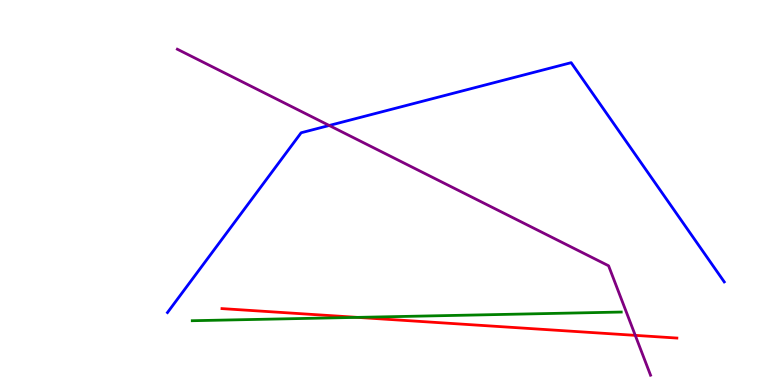[{'lines': ['blue', 'red'], 'intersections': []}, {'lines': ['green', 'red'], 'intersections': [{'x': 4.61, 'y': 1.76}]}, {'lines': ['purple', 'red'], 'intersections': [{'x': 8.2, 'y': 1.29}]}, {'lines': ['blue', 'green'], 'intersections': []}, {'lines': ['blue', 'purple'], 'intersections': [{'x': 4.25, 'y': 6.74}]}, {'lines': ['green', 'purple'], 'intersections': []}]